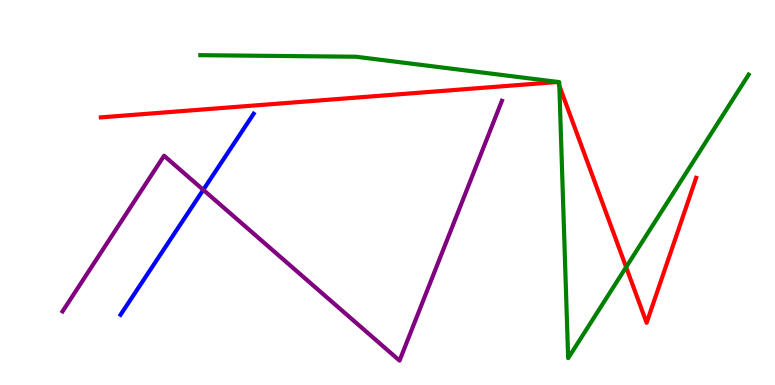[{'lines': ['blue', 'red'], 'intersections': []}, {'lines': ['green', 'red'], 'intersections': [{'x': 7.22, 'y': 7.77}, {'x': 8.08, 'y': 3.06}]}, {'lines': ['purple', 'red'], 'intersections': []}, {'lines': ['blue', 'green'], 'intersections': []}, {'lines': ['blue', 'purple'], 'intersections': [{'x': 2.62, 'y': 5.07}]}, {'lines': ['green', 'purple'], 'intersections': []}]